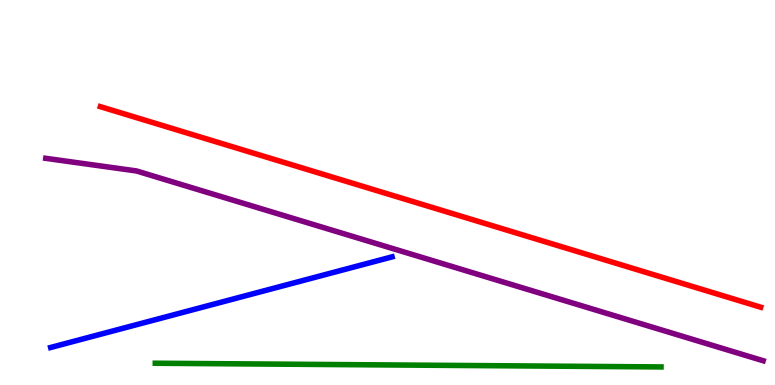[{'lines': ['blue', 'red'], 'intersections': []}, {'lines': ['green', 'red'], 'intersections': []}, {'lines': ['purple', 'red'], 'intersections': []}, {'lines': ['blue', 'green'], 'intersections': []}, {'lines': ['blue', 'purple'], 'intersections': []}, {'lines': ['green', 'purple'], 'intersections': []}]